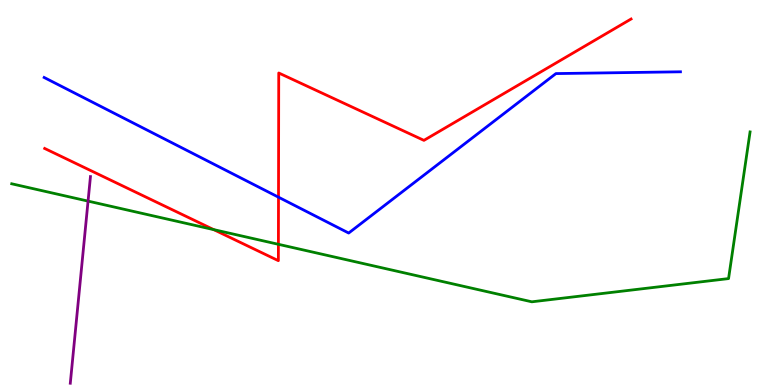[{'lines': ['blue', 'red'], 'intersections': [{'x': 3.59, 'y': 4.88}]}, {'lines': ['green', 'red'], 'intersections': [{'x': 2.76, 'y': 4.04}, {'x': 3.59, 'y': 3.65}]}, {'lines': ['purple', 'red'], 'intersections': []}, {'lines': ['blue', 'green'], 'intersections': []}, {'lines': ['blue', 'purple'], 'intersections': []}, {'lines': ['green', 'purple'], 'intersections': [{'x': 1.14, 'y': 4.78}]}]